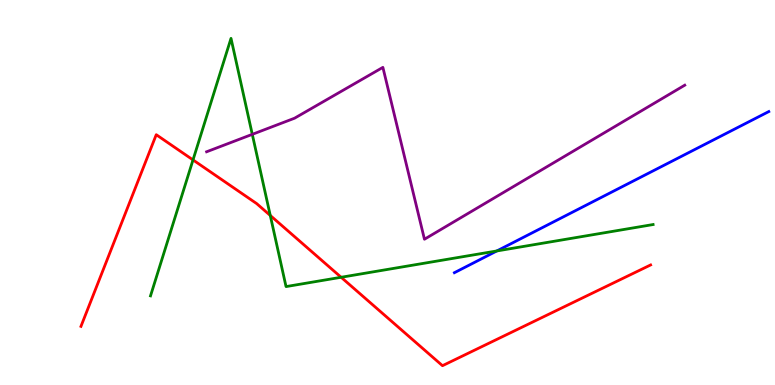[{'lines': ['blue', 'red'], 'intersections': []}, {'lines': ['green', 'red'], 'intersections': [{'x': 2.49, 'y': 5.85}, {'x': 3.49, 'y': 4.4}, {'x': 4.4, 'y': 2.8}]}, {'lines': ['purple', 'red'], 'intersections': []}, {'lines': ['blue', 'green'], 'intersections': [{'x': 6.41, 'y': 3.48}]}, {'lines': ['blue', 'purple'], 'intersections': []}, {'lines': ['green', 'purple'], 'intersections': [{'x': 3.26, 'y': 6.51}]}]